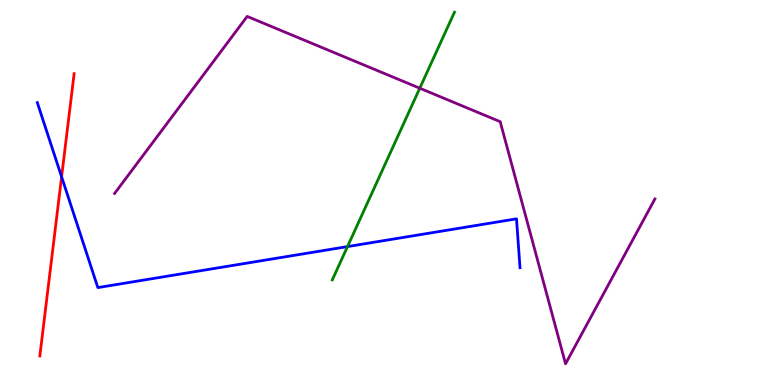[{'lines': ['blue', 'red'], 'intersections': [{'x': 0.795, 'y': 5.41}]}, {'lines': ['green', 'red'], 'intersections': []}, {'lines': ['purple', 'red'], 'intersections': []}, {'lines': ['blue', 'green'], 'intersections': [{'x': 4.48, 'y': 3.6}]}, {'lines': ['blue', 'purple'], 'intersections': []}, {'lines': ['green', 'purple'], 'intersections': [{'x': 5.42, 'y': 7.71}]}]